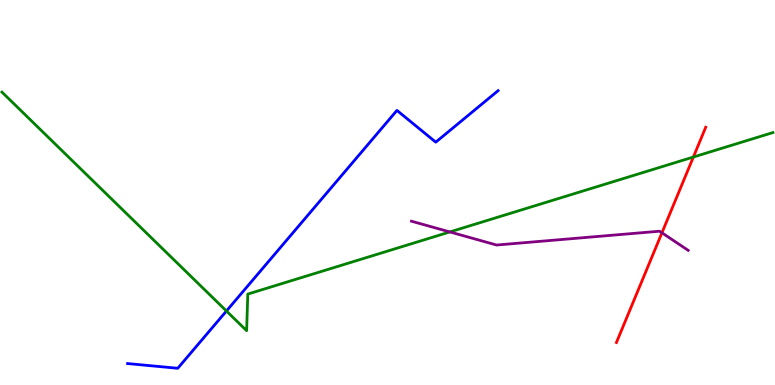[{'lines': ['blue', 'red'], 'intersections': []}, {'lines': ['green', 'red'], 'intersections': [{'x': 8.95, 'y': 5.92}]}, {'lines': ['purple', 'red'], 'intersections': [{'x': 8.54, 'y': 3.95}]}, {'lines': ['blue', 'green'], 'intersections': [{'x': 2.92, 'y': 1.92}]}, {'lines': ['blue', 'purple'], 'intersections': []}, {'lines': ['green', 'purple'], 'intersections': [{'x': 5.8, 'y': 3.98}]}]